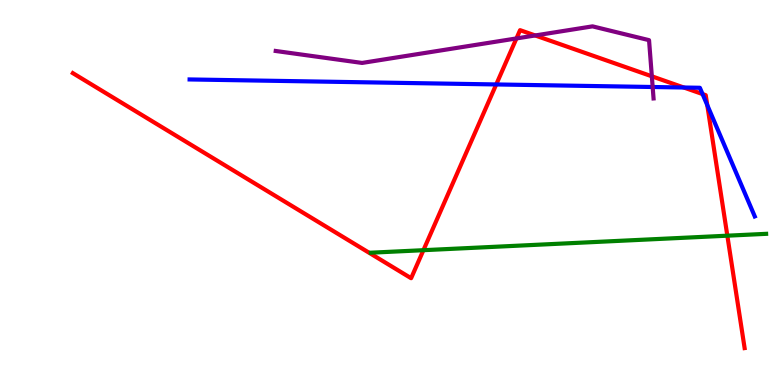[{'lines': ['blue', 'red'], 'intersections': [{'x': 6.4, 'y': 7.81}, {'x': 8.82, 'y': 7.73}, {'x': 9.07, 'y': 7.56}, {'x': 9.13, 'y': 7.27}]}, {'lines': ['green', 'red'], 'intersections': [{'x': 5.46, 'y': 3.5}, {'x': 9.39, 'y': 3.88}]}, {'lines': ['purple', 'red'], 'intersections': [{'x': 6.66, 'y': 9.0}, {'x': 6.91, 'y': 9.08}, {'x': 8.41, 'y': 8.02}]}, {'lines': ['blue', 'green'], 'intersections': []}, {'lines': ['blue', 'purple'], 'intersections': [{'x': 8.42, 'y': 7.74}]}, {'lines': ['green', 'purple'], 'intersections': []}]